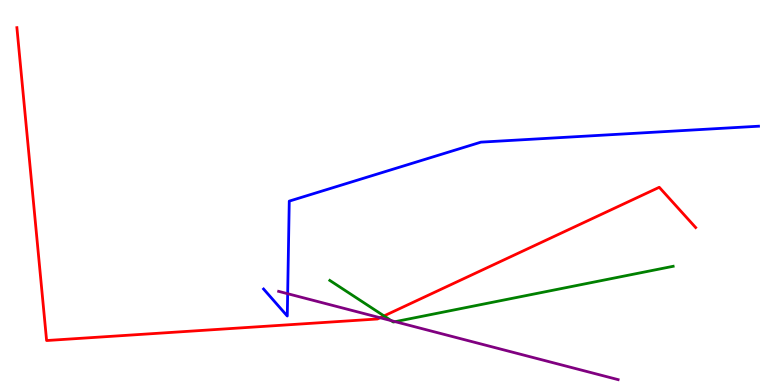[{'lines': ['blue', 'red'], 'intersections': []}, {'lines': ['green', 'red'], 'intersections': [{'x': 4.95, 'y': 1.79}]}, {'lines': ['purple', 'red'], 'intersections': [{'x': 4.9, 'y': 1.75}]}, {'lines': ['blue', 'green'], 'intersections': []}, {'lines': ['blue', 'purple'], 'intersections': [{'x': 3.71, 'y': 2.37}]}, {'lines': ['green', 'purple'], 'intersections': [{'x': 5.05, 'y': 1.67}, {'x': 5.1, 'y': 1.65}]}]